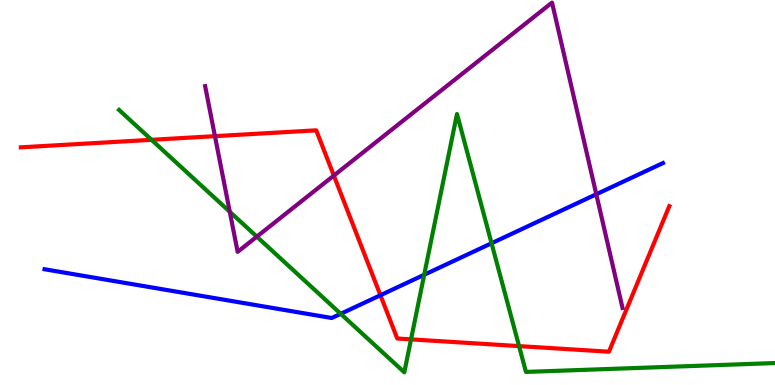[{'lines': ['blue', 'red'], 'intersections': [{'x': 4.91, 'y': 2.33}]}, {'lines': ['green', 'red'], 'intersections': [{'x': 1.96, 'y': 6.37}, {'x': 5.3, 'y': 1.19}, {'x': 6.7, 'y': 1.01}]}, {'lines': ['purple', 'red'], 'intersections': [{'x': 2.77, 'y': 6.46}, {'x': 4.31, 'y': 5.44}]}, {'lines': ['blue', 'green'], 'intersections': [{'x': 4.4, 'y': 1.85}, {'x': 5.47, 'y': 2.86}, {'x': 6.34, 'y': 3.68}]}, {'lines': ['blue', 'purple'], 'intersections': [{'x': 7.69, 'y': 4.95}]}, {'lines': ['green', 'purple'], 'intersections': [{'x': 2.96, 'y': 4.5}, {'x': 3.31, 'y': 3.85}]}]